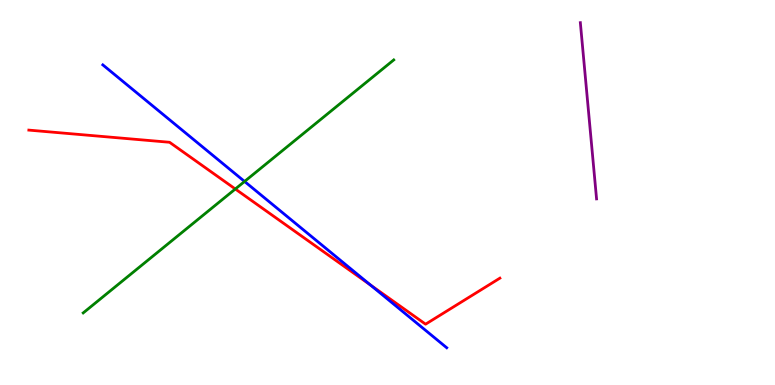[{'lines': ['blue', 'red'], 'intersections': [{'x': 4.78, 'y': 2.6}]}, {'lines': ['green', 'red'], 'intersections': [{'x': 3.04, 'y': 5.09}]}, {'lines': ['purple', 'red'], 'intersections': []}, {'lines': ['blue', 'green'], 'intersections': [{'x': 3.16, 'y': 5.29}]}, {'lines': ['blue', 'purple'], 'intersections': []}, {'lines': ['green', 'purple'], 'intersections': []}]